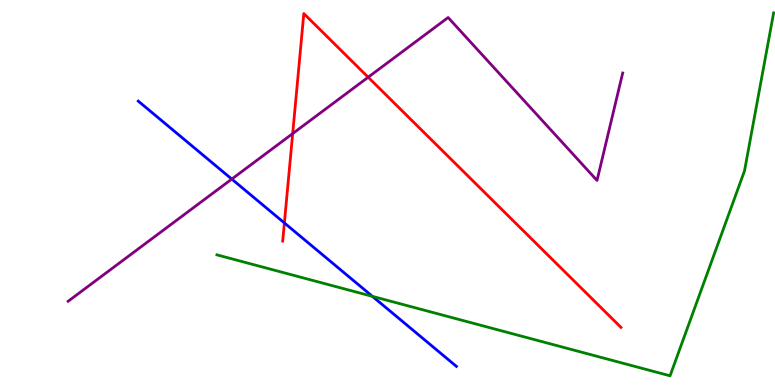[{'lines': ['blue', 'red'], 'intersections': [{'x': 3.67, 'y': 4.21}]}, {'lines': ['green', 'red'], 'intersections': []}, {'lines': ['purple', 'red'], 'intersections': [{'x': 3.78, 'y': 6.53}, {'x': 4.75, 'y': 7.99}]}, {'lines': ['blue', 'green'], 'intersections': [{'x': 4.81, 'y': 2.3}]}, {'lines': ['blue', 'purple'], 'intersections': [{'x': 2.99, 'y': 5.35}]}, {'lines': ['green', 'purple'], 'intersections': []}]